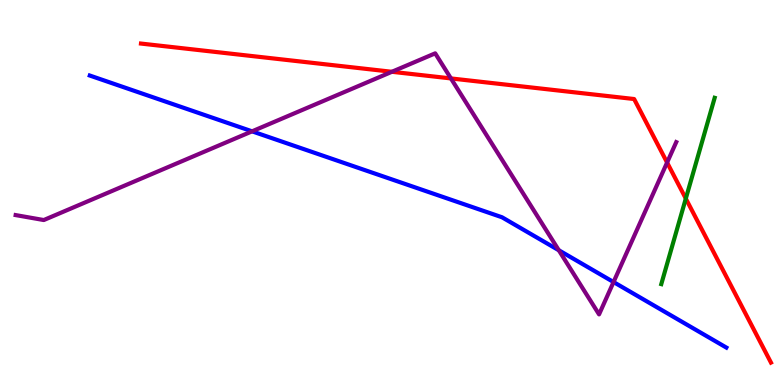[{'lines': ['blue', 'red'], 'intersections': []}, {'lines': ['green', 'red'], 'intersections': [{'x': 8.85, 'y': 4.84}]}, {'lines': ['purple', 'red'], 'intersections': [{'x': 5.06, 'y': 8.14}, {'x': 5.82, 'y': 7.96}, {'x': 8.61, 'y': 5.78}]}, {'lines': ['blue', 'green'], 'intersections': []}, {'lines': ['blue', 'purple'], 'intersections': [{'x': 3.25, 'y': 6.59}, {'x': 7.21, 'y': 3.5}, {'x': 7.92, 'y': 2.67}]}, {'lines': ['green', 'purple'], 'intersections': []}]